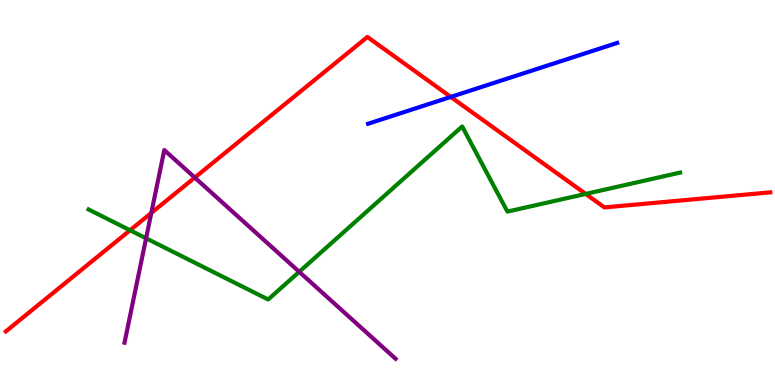[{'lines': ['blue', 'red'], 'intersections': [{'x': 5.82, 'y': 7.48}]}, {'lines': ['green', 'red'], 'intersections': [{'x': 1.68, 'y': 4.02}, {'x': 7.56, 'y': 4.96}]}, {'lines': ['purple', 'red'], 'intersections': [{'x': 1.95, 'y': 4.47}, {'x': 2.51, 'y': 5.39}]}, {'lines': ['blue', 'green'], 'intersections': []}, {'lines': ['blue', 'purple'], 'intersections': []}, {'lines': ['green', 'purple'], 'intersections': [{'x': 1.88, 'y': 3.81}, {'x': 3.86, 'y': 2.94}]}]